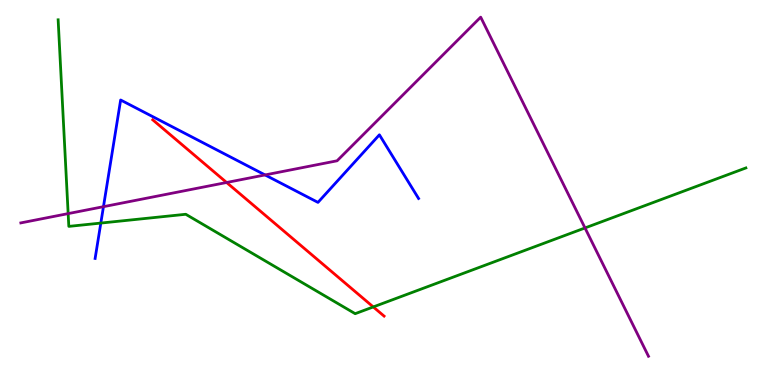[{'lines': ['blue', 'red'], 'intersections': []}, {'lines': ['green', 'red'], 'intersections': [{'x': 4.82, 'y': 2.03}]}, {'lines': ['purple', 'red'], 'intersections': [{'x': 2.92, 'y': 5.26}]}, {'lines': ['blue', 'green'], 'intersections': [{'x': 1.3, 'y': 4.21}]}, {'lines': ['blue', 'purple'], 'intersections': [{'x': 1.33, 'y': 4.63}, {'x': 3.42, 'y': 5.46}]}, {'lines': ['green', 'purple'], 'intersections': [{'x': 0.879, 'y': 4.45}, {'x': 7.55, 'y': 4.08}]}]